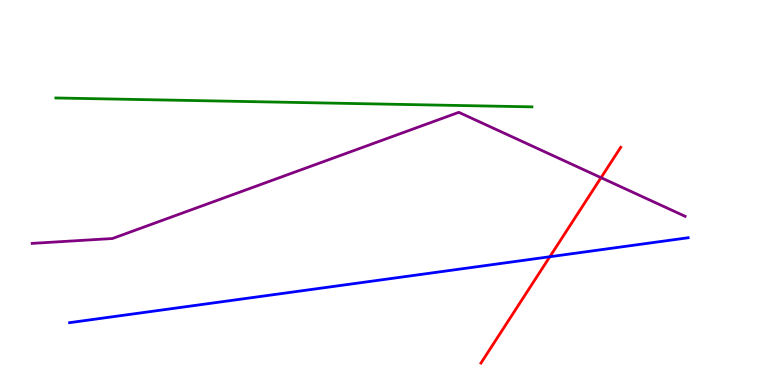[{'lines': ['blue', 'red'], 'intersections': [{'x': 7.09, 'y': 3.33}]}, {'lines': ['green', 'red'], 'intersections': []}, {'lines': ['purple', 'red'], 'intersections': [{'x': 7.76, 'y': 5.39}]}, {'lines': ['blue', 'green'], 'intersections': []}, {'lines': ['blue', 'purple'], 'intersections': []}, {'lines': ['green', 'purple'], 'intersections': []}]